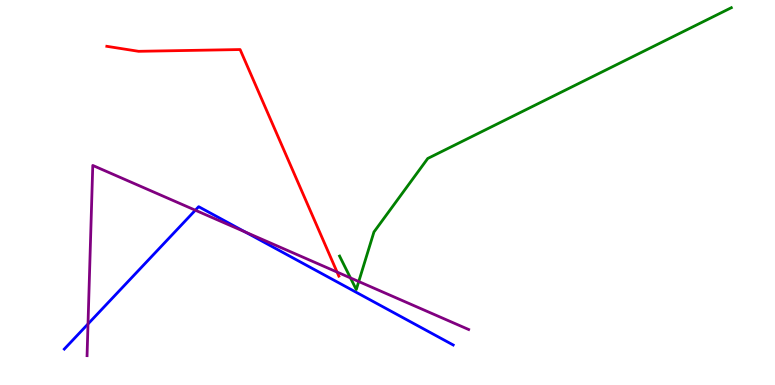[{'lines': ['blue', 'red'], 'intersections': []}, {'lines': ['green', 'red'], 'intersections': []}, {'lines': ['purple', 'red'], 'intersections': [{'x': 4.35, 'y': 2.93}]}, {'lines': ['blue', 'green'], 'intersections': []}, {'lines': ['blue', 'purple'], 'intersections': [{'x': 1.14, 'y': 1.59}, {'x': 2.52, 'y': 4.54}, {'x': 3.16, 'y': 3.97}]}, {'lines': ['green', 'purple'], 'intersections': [{'x': 4.52, 'y': 2.78}, {'x': 4.63, 'y': 2.69}]}]